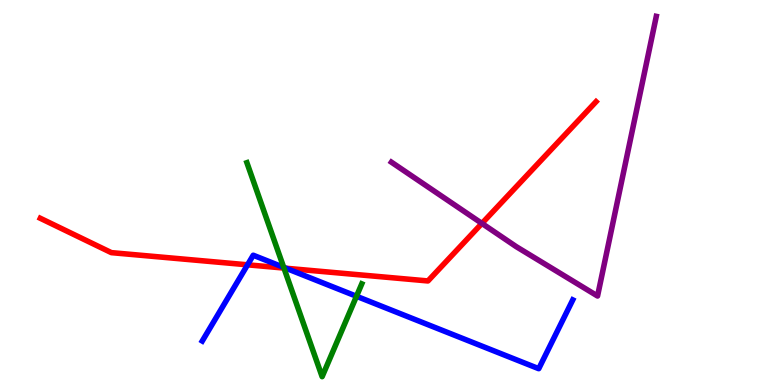[{'lines': ['blue', 'red'], 'intersections': [{'x': 3.19, 'y': 3.12}, {'x': 3.69, 'y': 3.03}]}, {'lines': ['green', 'red'], 'intersections': [{'x': 3.66, 'y': 3.04}]}, {'lines': ['purple', 'red'], 'intersections': [{'x': 6.22, 'y': 4.2}]}, {'lines': ['blue', 'green'], 'intersections': [{'x': 3.66, 'y': 3.06}, {'x': 4.6, 'y': 2.3}]}, {'lines': ['blue', 'purple'], 'intersections': []}, {'lines': ['green', 'purple'], 'intersections': []}]